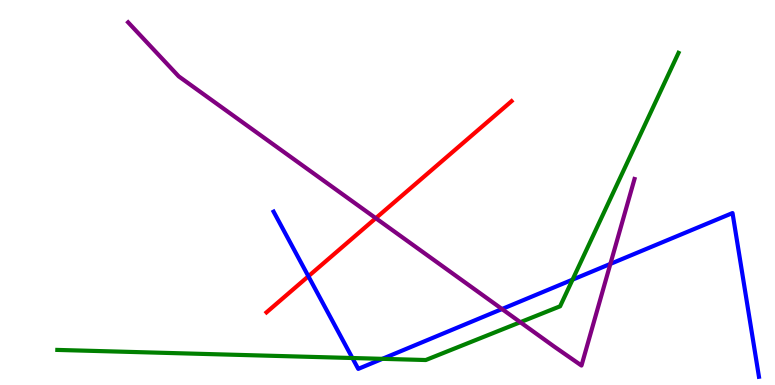[{'lines': ['blue', 'red'], 'intersections': [{'x': 3.98, 'y': 2.82}]}, {'lines': ['green', 'red'], 'intersections': []}, {'lines': ['purple', 'red'], 'intersections': [{'x': 4.85, 'y': 4.33}]}, {'lines': ['blue', 'green'], 'intersections': [{'x': 4.55, 'y': 0.701}, {'x': 4.93, 'y': 0.68}, {'x': 7.39, 'y': 2.74}]}, {'lines': ['blue', 'purple'], 'intersections': [{'x': 6.48, 'y': 1.97}, {'x': 7.88, 'y': 3.15}]}, {'lines': ['green', 'purple'], 'intersections': [{'x': 6.71, 'y': 1.63}]}]